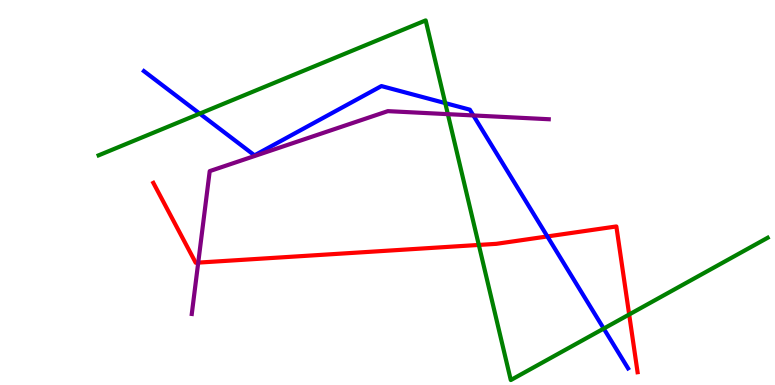[{'lines': ['blue', 'red'], 'intersections': [{'x': 7.06, 'y': 3.86}]}, {'lines': ['green', 'red'], 'intersections': [{'x': 6.18, 'y': 3.64}, {'x': 8.12, 'y': 1.83}]}, {'lines': ['purple', 'red'], 'intersections': [{'x': 2.56, 'y': 3.18}]}, {'lines': ['blue', 'green'], 'intersections': [{'x': 2.58, 'y': 7.05}, {'x': 5.75, 'y': 7.32}, {'x': 7.79, 'y': 1.47}]}, {'lines': ['blue', 'purple'], 'intersections': [{'x': 6.11, 'y': 7.0}]}, {'lines': ['green', 'purple'], 'intersections': [{'x': 5.78, 'y': 7.03}]}]